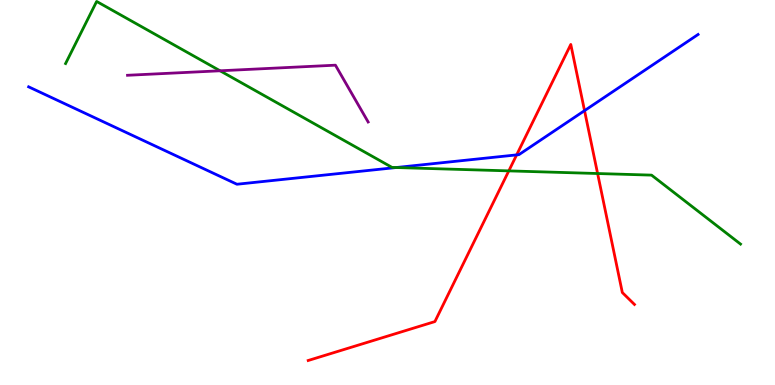[{'lines': ['blue', 'red'], 'intersections': [{'x': 6.67, 'y': 5.98}, {'x': 7.54, 'y': 7.13}]}, {'lines': ['green', 'red'], 'intersections': [{'x': 6.57, 'y': 5.56}, {'x': 7.71, 'y': 5.49}]}, {'lines': ['purple', 'red'], 'intersections': []}, {'lines': ['blue', 'green'], 'intersections': [{'x': 5.11, 'y': 5.65}]}, {'lines': ['blue', 'purple'], 'intersections': []}, {'lines': ['green', 'purple'], 'intersections': [{'x': 2.84, 'y': 8.16}]}]